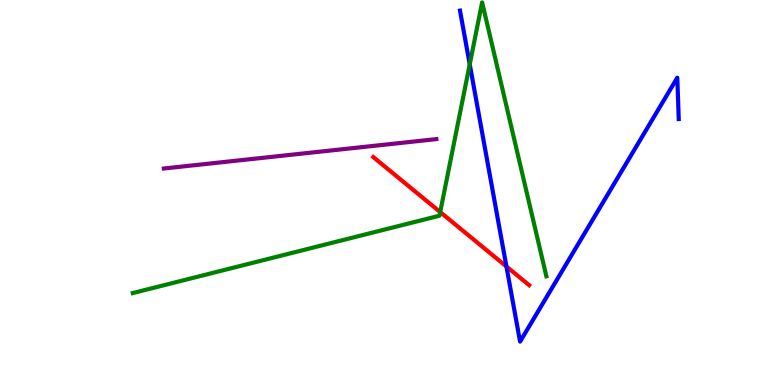[{'lines': ['blue', 'red'], 'intersections': [{'x': 6.53, 'y': 3.08}]}, {'lines': ['green', 'red'], 'intersections': [{'x': 5.68, 'y': 4.49}]}, {'lines': ['purple', 'red'], 'intersections': []}, {'lines': ['blue', 'green'], 'intersections': [{'x': 6.06, 'y': 8.33}]}, {'lines': ['blue', 'purple'], 'intersections': []}, {'lines': ['green', 'purple'], 'intersections': []}]